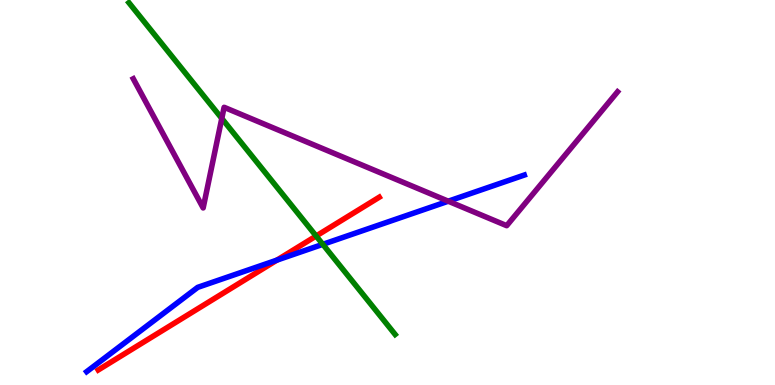[{'lines': ['blue', 'red'], 'intersections': [{'x': 3.57, 'y': 3.24}]}, {'lines': ['green', 'red'], 'intersections': [{'x': 4.08, 'y': 3.87}]}, {'lines': ['purple', 'red'], 'intersections': []}, {'lines': ['blue', 'green'], 'intersections': [{'x': 4.17, 'y': 3.65}]}, {'lines': ['blue', 'purple'], 'intersections': [{'x': 5.78, 'y': 4.77}]}, {'lines': ['green', 'purple'], 'intersections': [{'x': 2.86, 'y': 6.92}]}]